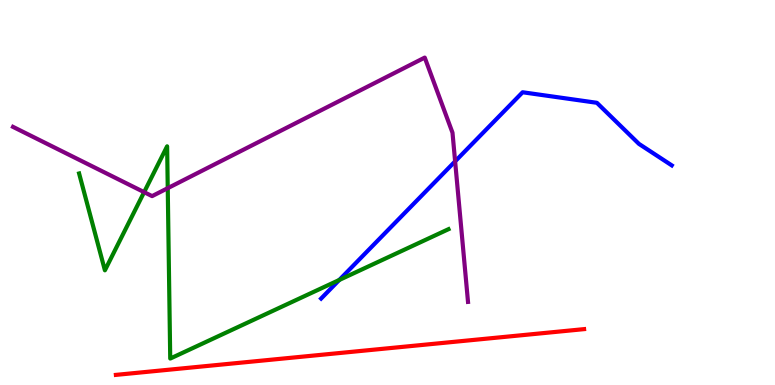[{'lines': ['blue', 'red'], 'intersections': []}, {'lines': ['green', 'red'], 'intersections': []}, {'lines': ['purple', 'red'], 'intersections': []}, {'lines': ['blue', 'green'], 'intersections': [{'x': 4.38, 'y': 2.73}]}, {'lines': ['blue', 'purple'], 'intersections': [{'x': 5.87, 'y': 5.81}]}, {'lines': ['green', 'purple'], 'intersections': [{'x': 1.86, 'y': 5.01}, {'x': 2.16, 'y': 5.11}]}]